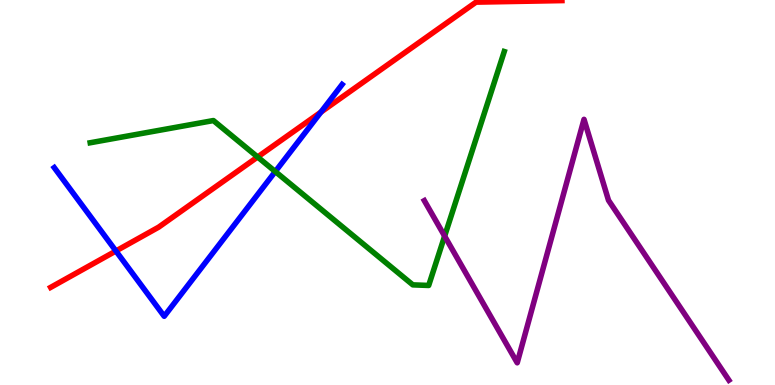[{'lines': ['blue', 'red'], 'intersections': [{'x': 1.5, 'y': 3.48}, {'x': 4.14, 'y': 7.09}]}, {'lines': ['green', 'red'], 'intersections': [{'x': 3.32, 'y': 5.92}]}, {'lines': ['purple', 'red'], 'intersections': []}, {'lines': ['blue', 'green'], 'intersections': [{'x': 3.55, 'y': 5.54}]}, {'lines': ['blue', 'purple'], 'intersections': []}, {'lines': ['green', 'purple'], 'intersections': [{'x': 5.74, 'y': 3.87}]}]